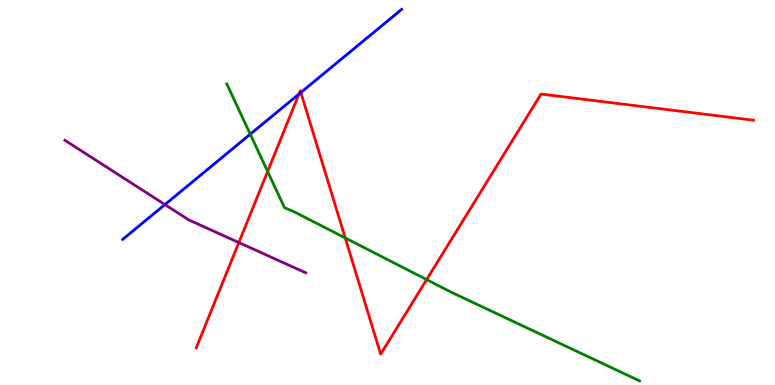[{'lines': ['blue', 'red'], 'intersections': [{'x': 3.86, 'y': 7.56}, {'x': 3.88, 'y': 7.6}]}, {'lines': ['green', 'red'], 'intersections': [{'x': 3.45, 'y': 5.55}, {'x': 4.45, 'y': 3.82}, {'x': 5.5, 'y': 2.74}]}, {'lines': ['purple', 'red'], 'intersections': [{'x': 3.08, 'y': 3.7}]}, {'lines': ['blue', 'green'], 'intersections': [{'x': 3.23, 'y': 6.51}]}, {'lines': ['blue', 'purple'], 'intersections': [{'x': 2.13, 'y': 4.69}]}, {'lines': ['green', 'purple'], 'intersections': []}]